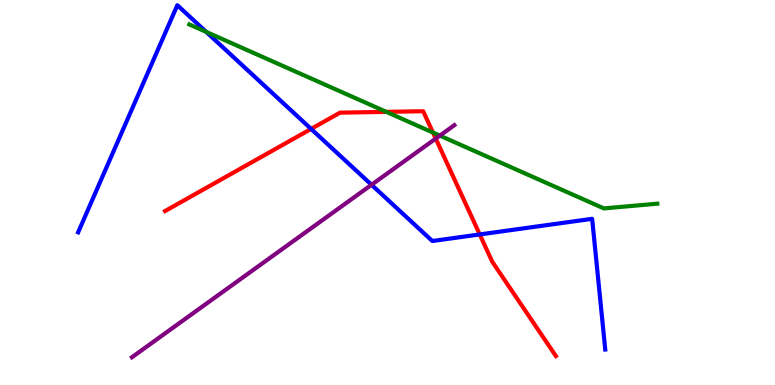[{'lines': ['blue', 'red'], 'intersections': [{'x': 4.01, 'y': 6.65}, {'x': 6.19, 'y': 3.91}]}, {'lines': ['green', 'red'], 'intersections': [{'x': 4.98, 'y': 7.09}, {'x': 5.59, 'y': 6.56}]}, {'lines': ['purple', 'red'], 'intersections': [{'x': 5.62, 'y': 6.4}]}, {'lines': ['blue', 'green'], 'intersections': [{'x': 2.66, 'y': 9.17}]}, {'lines': ['blue', 'purple'], 'intersections': [{'x': 4.79, 'y': 5.2}]}, {'lines': ['green', 'purple'], 'intersections': [{'x': 5.68, 'y': 6.48}]}]